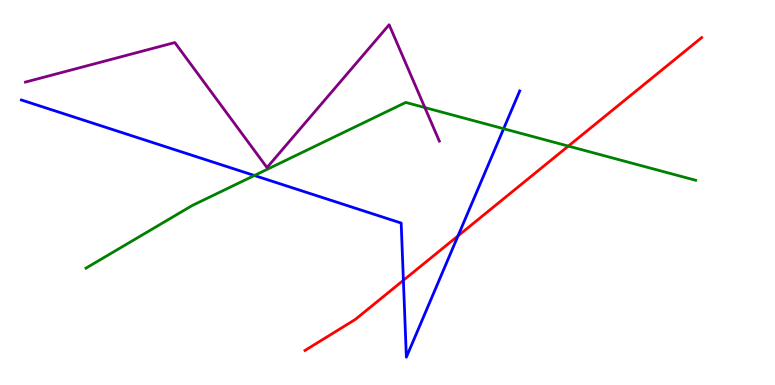[{'lines': ['blue', 'red'], 'intersections': [{'x': 5.21, 'y': 2.72}, {'x': 5.91, 'y': 3.87}]}, {'lines': ['green', 'red'], 'intersections': [{'x': 7.33, 'y': 6.21}]}, {'lines': ['purple', 'red'], 'intersections': []}, {'lines': ['blue', 'green'], 'intersections': [{'x': 3.28, 'y': 5.44}, {'x': 6.5, 'y': 6.66}]}, {'lines': ['blue', 'purple'], 'intersections': []}, {'lines': ['green', 'purple'], 'intersections': [{'x': 5.48, 'y': 7.21}]}]